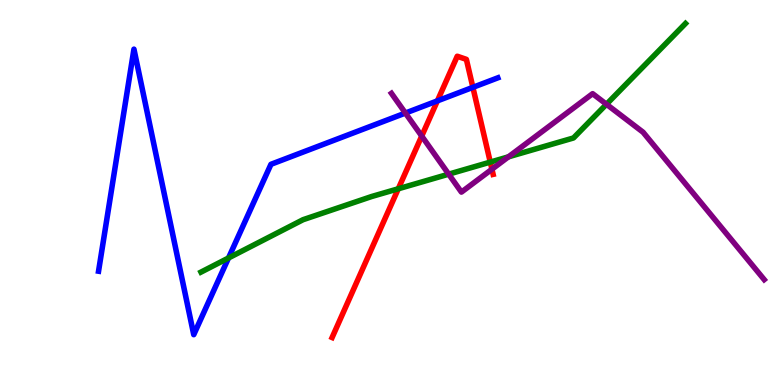[{'lines': ['blue', 'red'], 'intersections': [{'x': 5.64, 'y': 7.38}, {'x': 6.1, 'y': 7.73}]}, {'lines': ['green', 'red'], 'intersections': [{'x': 5.14, 'y': 5.1}, {'x': 6.33, 'y': 5.79}]}, {'lines': ['purple', 'red'], 'intersections': [{'x': 5.44, 'y': 6.47}, {'x': 6.35, 'y': 5.6}]}, {'lines': ['blue', 'green'], 'intersections': [{'x': 2.95, 'y': 3.3}]}, {'lines': ['blue', 'purple'], 'intersections': [{'x': 5.23, 'y': 7.06}]}, {'lines': ['green', 'purple'], 'intersections': [{'x': 5.79, 'y': 5.48}, {'x': 6.56, 'y': 5.93}, {'x': 7.83, 'y': 7.29}]}]